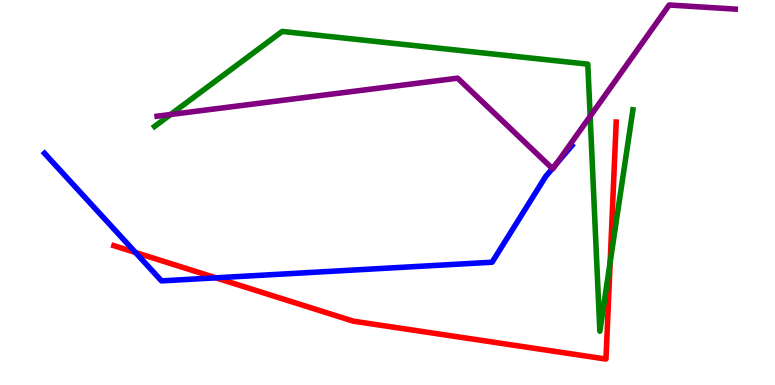[{'lines': ['blue', 'red'], 'intersections': [{'x': 1.75, 'y': 3.44}, {'x': 2.79, 'y': 2.78}]}, {'lines': ['green', 'red'], 'intersections': [{'x': 7.87, 'y': 3.19}]}, {'lines': ['purple', 'red'], 'intersections': []}, {'lines': ['blue', 'green'], 'intersections': []}, {'lines': ['blue', 'purple'], 'intersections': [{'x': 7.13, 'y': 5.62}, {'x': 7.18, 'y': 5.74}]}, {'lines': ['green', 'purple'], 'intersections': [{'x': 2.2, 'y': 7.03}, {'x': 7.61, 'y': 6.98}]}]